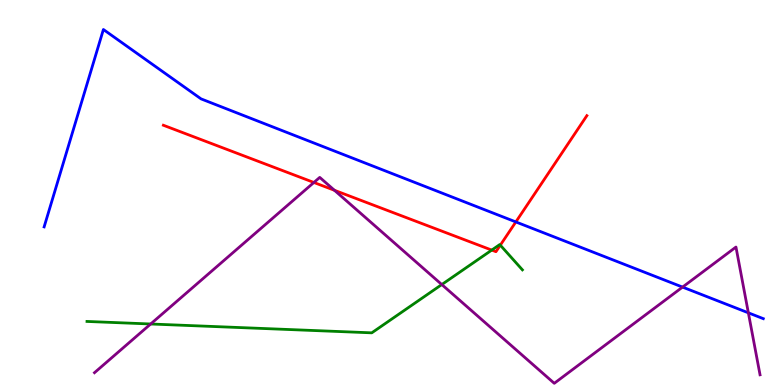[{'lines': ['blue', 'red'], 'intersections': [{'x': 6.66, 'y': 4.24}]}, {'lines': ['green', 'red'], 'intersections': [{'x': 6.35, 'y': 3.5}, {'x': 6.46, 'y': 3.63}]}, {'lines': ['purple', 'red'], 'intersections': [{'x': 4.05, 'y': 5.26}, {'x': 4.32, 'y': 5.06}]}, {'lines': ['blue', 'green'], 'intersections': []}, {'lines': ['blue', 'purple'], 'intersections': [{'x': 8.81, 'y': 2.54}, {'x': 9.66, 'y': 1.87}]}, {'lines': ['green', 'purple'], 'intersections': [{'x': 1.94, 'y': 1.58}, {'x': 5.7, 'y': 2.61}]}]